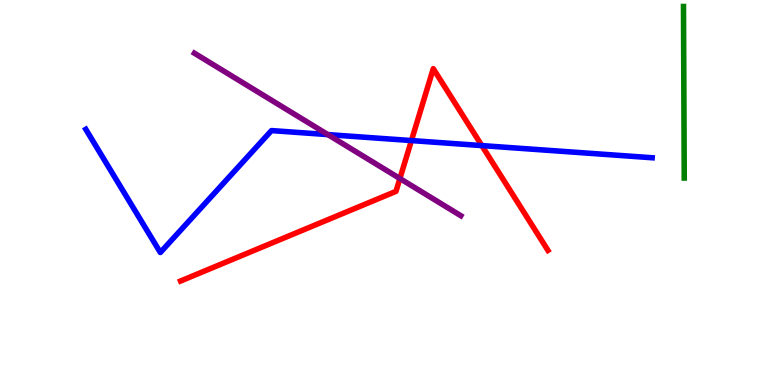[{'lines': ['blue', 'red'], 'intersections': [{'x': 5.31, 'y': 6.35}, {'x': 6.22, 'y': 6.22}]}, {'lines': ['green', 'red'], 'intersections': []}, {'lines': ['purple', 'red'], 'intersections': [{'x': 5.16, 'y': 5.36}]}, {'lines': ['blue', 'green'], 'intersections': []}, {'lines': ['blue', 'purple'], 'intersections': [{'x': 4.23, 'y': 6.5}]}, {'lines': ['green', 'purple'], 'intersections': []}]